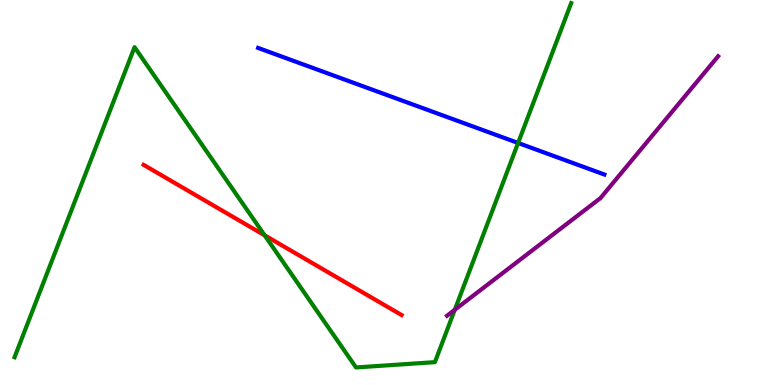[{'lines': ['blue', 'red'], 'intersections': []}, {'lines': ['green', 'red'], 'intersections': [{'x': 3.41, 'y': 3.89}]}, {'lines': ['purple', 'red'], 'intersections': []}, {'lines': ['blue', 'green'], 'intersections': [{'x': 6.69, 'y': 6.29}]}, {'lines': ['blue', 'purple'], 'intersections': []}, {'lines': ['green', 'purple'], 'intersections': [{'x': 5.87, 'y': 1.95}]}]